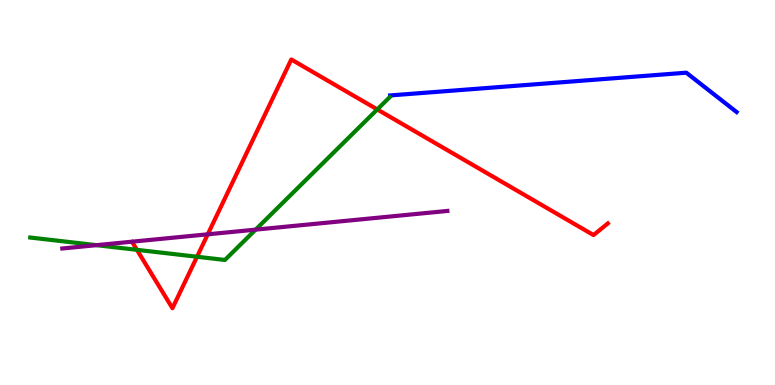[{'lines': ['blue', 'red'], 'intersections': []}, {'lines': ['green', 'red'], 'intersections': [{'x': 1.77, 'y': 3.51}, {'x': 2.54, 'y': 3.33}, {'x': 4.87, 'y': 7.16}]}, {'lines': ['purple', 'red'], 'intersections': [{'x': 2.68, 'y': 3.91}]}, {'lines': ['blue', 'green'], 'intersections': []}, {'lines': ['blue', 'purple'], 'intersections': []}, {'lines': ['green', 'purple'], 'intersections': [{'x': 1.24, 'y': 3.63}, {'x': 3.3, 'y': 4.04}]}]